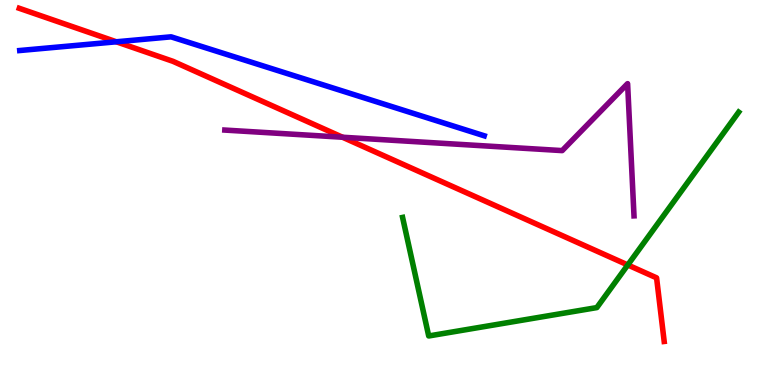[{'lines': ['blue', 'red'], 'intersections': [{'x': 1.5, 'y': 8.91}]}, {'lines': ['green', 'red'], 'intersections': [{'x': 8.1, 'y': 3.12}]}, {'lines': ['purple', 'red'], 'intersections': [{'x': 4.42, 'y': 6.44}]}, {'lines': ['blue', 'green'], 'intersections': []}, {'lines': ['blue', 'purple'], 'intersections': []}, {'lines': ['green', 'purple'], 'intersections': []}]